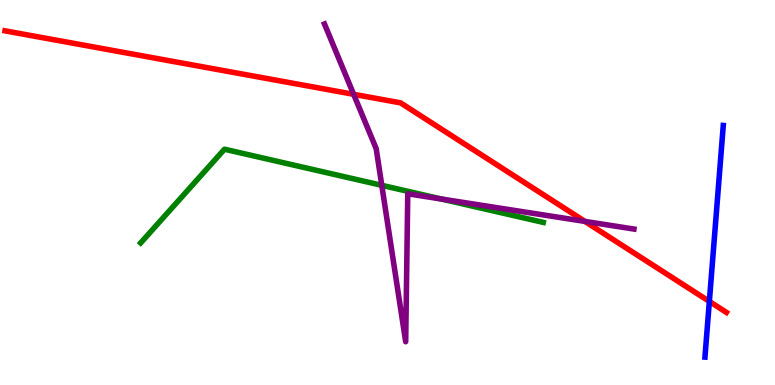[{'lines': ['blue', 'red'], 'intersections': [{'x': 9.15, 'y': 2.17}]}, {'lines': ['green', 'red'], 'intersections': []}, {'lines': ['purple', 'red'], 'intersections': [{'x': 4.56, 'y': 7.55}, {'x': 7.55, 'y': 4.25}]}, {'lines': ['blue', 'green'], 'intersections': []}, {'lines': ['blue', 'purple'], 'intersections': []}, {'lines': ['green', 'purple'], 'intersections': [{'x': 4.93, 'y': 5.19}, {'x': 5.7, 'y': 4.83}]}]